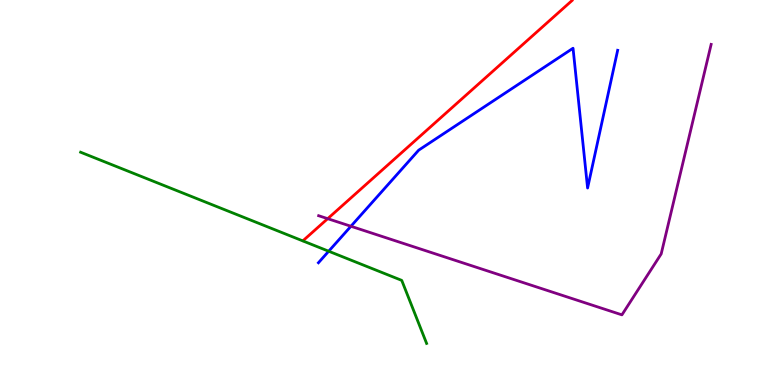[{'lines': ['blue', 'red'], 'intersections': []}, {'lines': ['green', 'red'], 'intersections': []}, {'lines': ['purple', 'red'], 'intersections': [{'x': 4.23, 'y': 4.32}]}, {'lines': ['blue', 'green'], 'intersections': [{'x': 4.24, 'y': 3.47}]}, {'lines': ['blue', 'purple'], 'intersections': [{'x': 4.53, 'y': 4.12}]}, {'lines': ['green', 'purple'], 'intersections': []}]